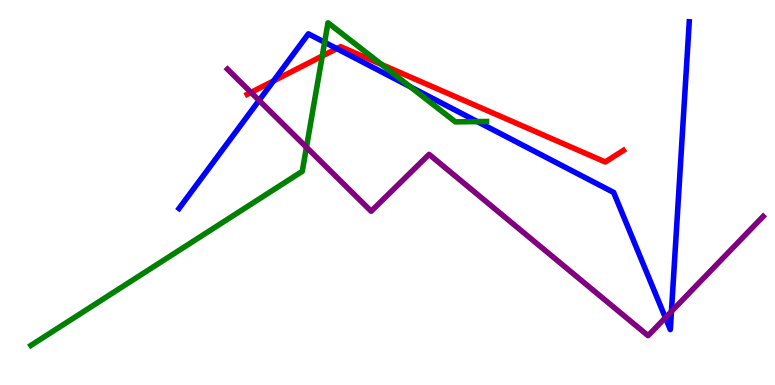[{'lines': ['blue', 'red'], 'intersections': [{'x': 3.53, 'y': 7.9}, {'x': 4.35, 'y': 8.74}]}, {'lines': ['green', 'red'], 'intersections': [{'x': 4.16, 'y': 8.54}, {'x': 4.93, 'y': 8.32}]}, {'lines': ['purple', 'red'], 'intersections': [{'x': 3.24, 'y': 7.6}]}, {'lines': ['blue', 'green'], 'intersections': [{'x': 4.19, 'y': 8.9}, {'x': 5.29, 'y': 7.75}, {'x': 6.16, 'y': 6.84}]}, {'lines': ['blue', 'purple'], 'intersections': [{'x': 3.34, 'y': 7.39}, {'x': 8.59, 'y': 1.75}, {'x': 8.66, 'y': 1.91}]}, {'lines': ['green', 'purple'], 'intersections': [{'x': 3.95, 'y': 6.18}]}]